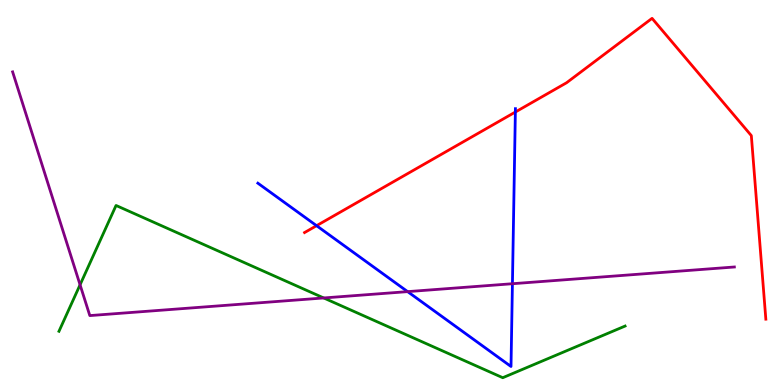[{'lines': ['blue', 'red'], 'intersections': [{'x': 4.08, 'y': 4.14}, {'x': 6.65, 'y': 7.09}]}, {'lines': ['green', 'red'], 'intersections': []}, {'lines': ['purple', 'red'], 'intersections': []}, {'lines': ['blue', 'green'], 'intersections': []}, {'lines': ['blue', 'purple'], 'intersections': [{'x': 5.26, 'y': 2.43}, {'x': 6.61, 'y': 2.63}]}, {'lines': ['green', 'purple'], 'intersections': [{'x': 1.03, 'y': 2.6}, {'x': 4.18, 'y': 2.26}]}]